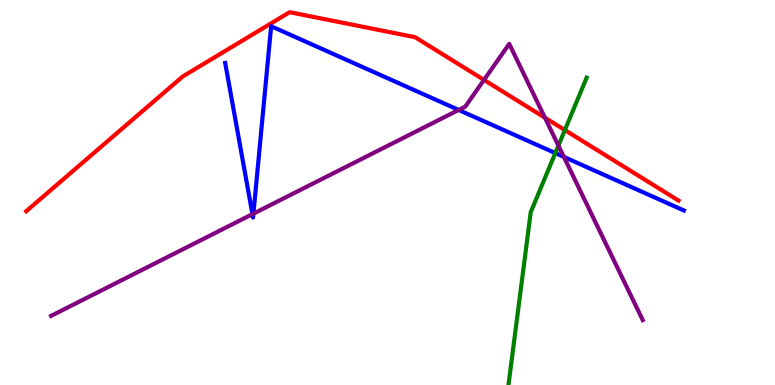[{'lines': ['blue', 'red'], 'intersections': []}, {'lines': ['green', 'red'], 'intersections': [{'x': 7.29, 'y': 6.62}]}, {'lines': ['purple', 'red'], 'intersections': [{'x': 6.25, 'y': 7.92}, {'x': 7.03, 'y': 6.94}]}, {'lines': ['blue', 'green'], 'intersections': [{'x': 7.17, 'y': 6.02}]}, {'lines': ['blue', 'purple'], 'intersections': [{'x': 3.26, 'y': 4.44}, {'x': 3.27, 'y': 4.45}, {'x': 5.92, 'y': 7.14}, {'x': 7.28, 'y': 5.92}]}, {'lines': ['green', 'purple'], 'intersections': [{'x': 7.21, 'y': 6.22}]}]